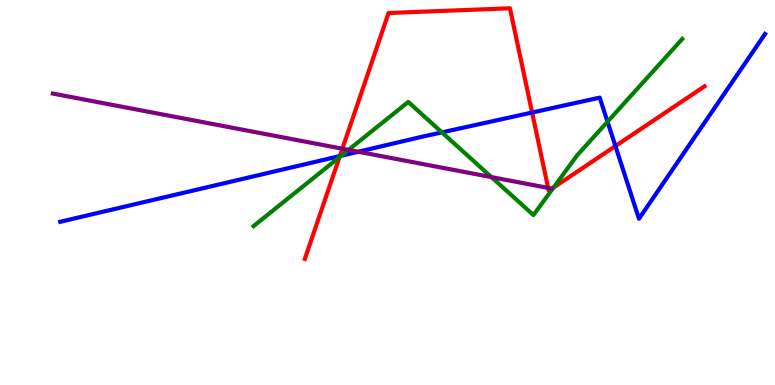[{'lines': ['blue', 'red'], 'intersections': [{'x': 4.39, 'y': 5.95}, {'x': 6.87, 'y': 7.08}, {'x': 7.94, 'y': 6.21}]}, {'lines': ['green', 'red'], 'intersections': [{'x': 4.38, 'y': 5.92}, {'x': 7.14, 'y': 5.13}]}, {'lines': ['purple', 'red'], 'intersections': [{'x': 4.42, 'y': 6.14}, {'x': 7.07, 'y': 5.12}]}, {'lines': ['blue', 'green'], 'intersections': [{'x': 4.4, 'y': 5.95}, {'x': 5.7, 'y': 6.56}, {'x': 7.84, 'y': 6.84}]}, {'lines': ['blue', 'purple'], 'intersections': [{'x': 4.62, 'y': 6.06}]}, {'lines': ['green', 'purple'], 'intersections': [{'x': 4.5, 'y': 6.11}, {'x': 6.34, 'y': 5.4}]}]